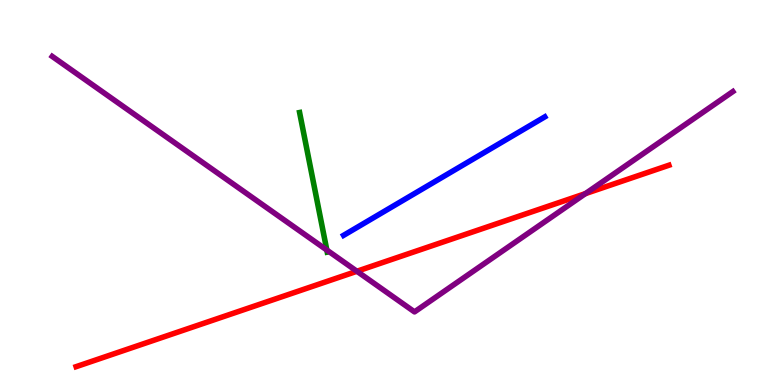[{'lines': ['blue', 'red'], 'intersections': []}, {'lines': ['green', 'red'], 'intersections': []}, {'lines': ['purple', 'red'], 'intersections': [{'x': 4.61, 'y': 2.95}, {'x': 7.55, 'y': 4.97}]}, {'lines': ['blue', 'green'], 'intersections': []}, {'lines': ['blue', 'purple'], 'intersections': []}, {'lines': ['green', 'purple'], 'intersections': [{'x': 4.22, 'y': 3.51}]}]